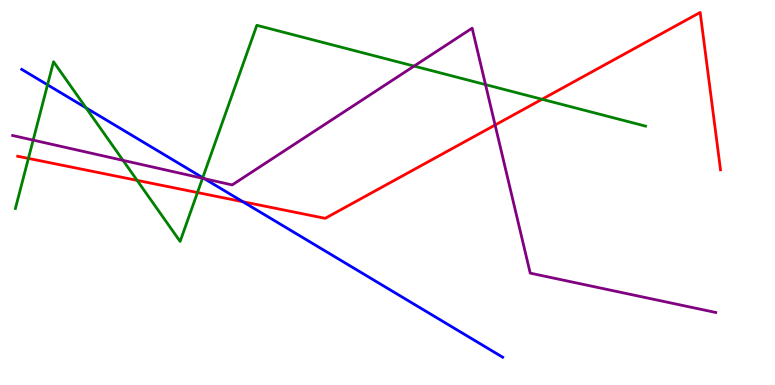[{'lines': ['blue', 'red'], 'intersections': [{'x': 3.13, 'y': 4.76}]}, {'lines': ['green', 'red'], 'intersections': [{'x': 0.367, 'y': 5.89}, {'x': 1.77, 'y': 5.32}, {'x': 2.55, 'y': 5.0}, {'x': 6.99, 'y': 7.42}]}, {'lines': ['purple', 'red'], 'intersections': [{'x': 6.39, 'y': 6.75}]}, {'lines': ['blue', 'green'], 'intersections': [{'x': 0.613, 'y': 7.8}, {'x': 1.11, 'y': 7.2}, {'x': 2.62, 'y': 5.38}]}, {'lines': ['blue', 'purple'], 'intersections': [{'x': 2.64, 'y': 5.36}]}, {'lines': ['green', 'purple'], 'intersections': [{'x': 0.428, 'y': 6.36}, {'x': 1.59, 'y': 5.83}, {'x': 2.61, 'y': 5.37}, {'x': 5.34, 'y': 8.28}, {'x': 6.26, 'y': 7.8}]}]